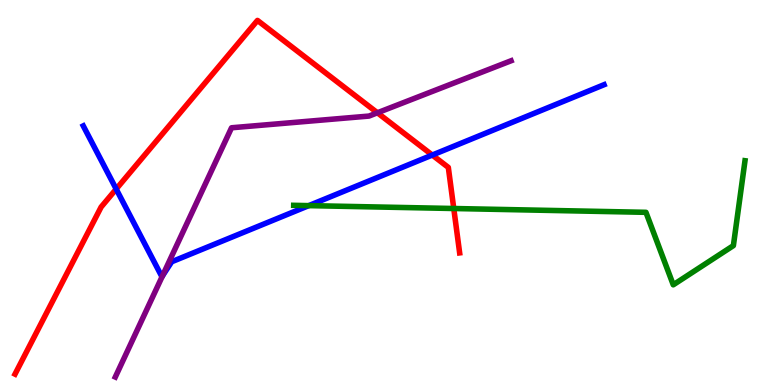[{'lines': ['blue', 'red'], 'intersections': [{'x': 1.5, 'y': 5.09}, {'x': 5.58, 'y': 5.97}]}, {'lines': ['green', 'red'], 'intersections': [{'x': 5.86, 'y': 4.58}]}, {'lines': ['purple', 'red'], 'intersections': [{'x': 4.87, 'y': 7.07}]}, {'lines': ['blue', 'green'], 'intersections': [{'x': 3.98, 'y': 4.66}]}, {'lines': ['blue', 'purple'], 'intersections': [{'x': 2.1, 'y': 2.83}]}, {'lines': ['green', 'purple'], 'intersections': []}]